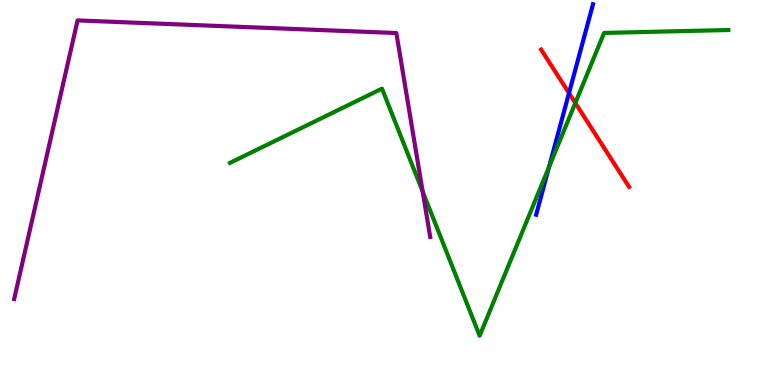[{'lines': ['blue', 'red'], 'intersections': [{'x': 7.34, 'y': 7.58}]}, {'lines': ['green', 'red'], 'intersections': [{'x': 7.42, 'y': 7.33}]}, {'lines': ['purple', 'red'], 'intersections': []}, {'lines': ['blue', 'green'], 'intersections': [{'x': 7.08, 'y': 5.67}]}, {'lines': ['blue', 'purple'], 'intersections': []}, {'lines': ['green', 'purple'], 'intersections': [{'x': 5.45, 'y': 5.03}]}]